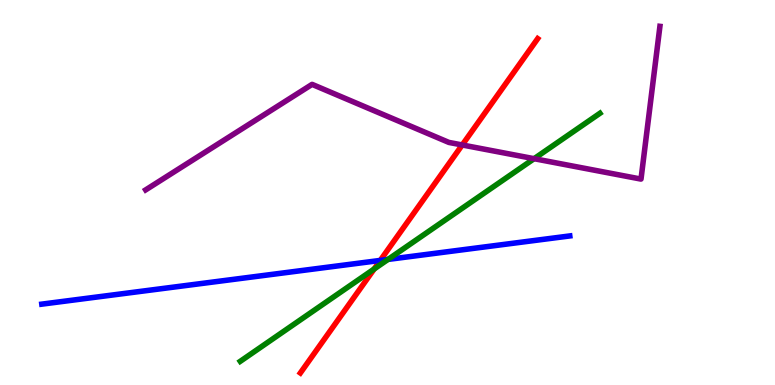[{'lines': ['blue', 'red'], 'intersections': [{'x': 4.91, 'y': 3.24}]}, {'lines': ['green', 'red'], 'intersections': [{'x': 4.83, 'y': 3.01}]}, {'lines': ['purple', 'red'], 'intersections': [{'x': 5.96, 'y': 6.23}]}, {'lines': ['blue', 'green'], 'intersections': [{'x': 5.01, 'y': 3.26}]}, {'lines': ['blue', 'purple'], 'intersections': []}, {'lines': ['green', 'purple'], 'intersections': [{'x': 6.89, 'y': 5.88}]}]